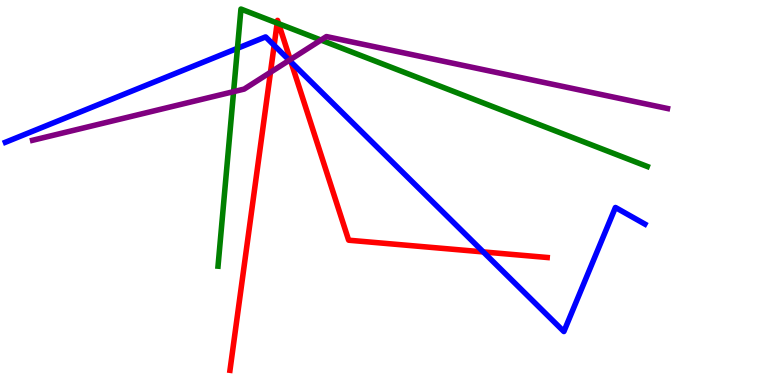[{'lines': ['blue', 'red'], 'intersections': [{'x': 3.54, 'y': 8.82}, {'x': 3.75, 'y': 8.39}, {'x': 6.24, 'y': 3.46}]}, {'lines': ['green', 'red'], 'intersections': [{'x': 3.58, 'y': 9.4}, {'x': 3.6, 'y': 9.39}]}, {'lines': ['purple', 'red'], 'intersections': [{'x': 3.49, 'y': 8.12}, {'x': 3.75, 'y': 8.45}]}, {'lines': ['blue', 'green'], 'intersections': [{'x': 3.06, 'y': 8.75}]}, {'lines': ['blue', 'purple'], 'intersections': [{'x': 3.73, 'y': 8.43}]}, {'lines': ['green', 'purple'], 'intersections': [{'x': 3.01, 'y': 7.62}, {'x': 4.14, 'y': 8.96}]}]